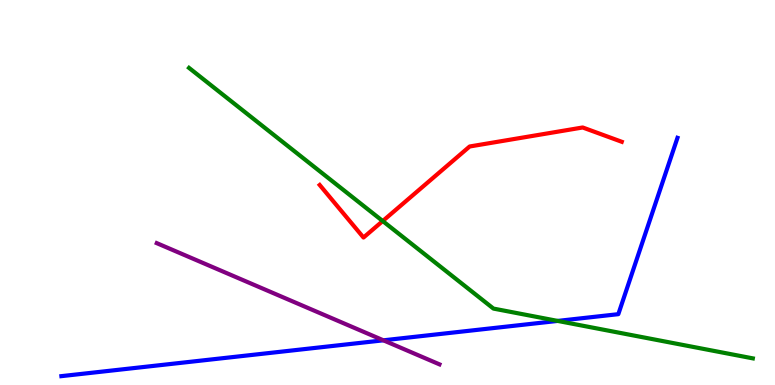[{'lines': ['blue', 'red'], 'intersections': []}, {'lines': ['green', 'red'], 'intersections': [{'x': 4.94, 'y': 4.26}]}, {'lines': ['purple', 'red'], 'intersections': []}, {'lines': ['blue', 'green'], 'intersections': [{'x': 7.2, 'y': 1.66}]}, {'lines': ['blue', 'purple'], 'intersections': [{'x': 4.95, 'y': 1.16}]}, {'lines': ['green', 'purple'], 'intersections': []}]